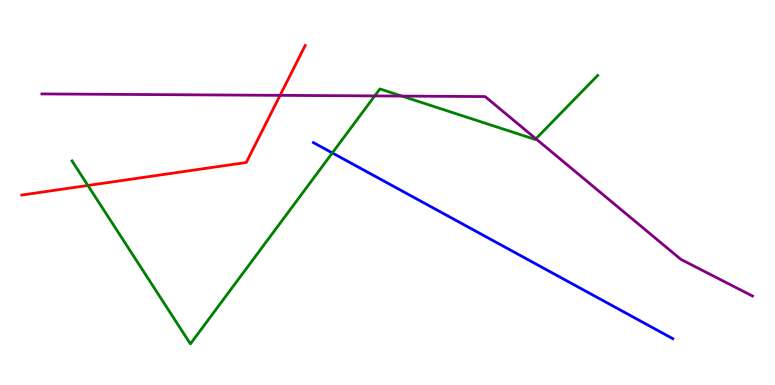[{'lines': ['blue', 'red'], 'intersections': []}, {'lines': ['green', 'red'], 'intersections': [{'x': 1.13, 'y': 5.18}]}, {'lines': ['purple', 'red'], 'intersections': [{'x': 3.61, 'y': 7.52}]}, {'lines': ['blue', 'green'], 'intersections': [{'x': 4.29, 'y': 6.03}]}, {'lines': ['blue', 'purple'], 'intersections': []}, {'lines': ['green', 'purple'], 'intersections': [{'x': 4.83, 'y': 7.51}, {'x': 5.18, 'y': 7.5}, {'x': 6.91, 'y': 6.4}]}]